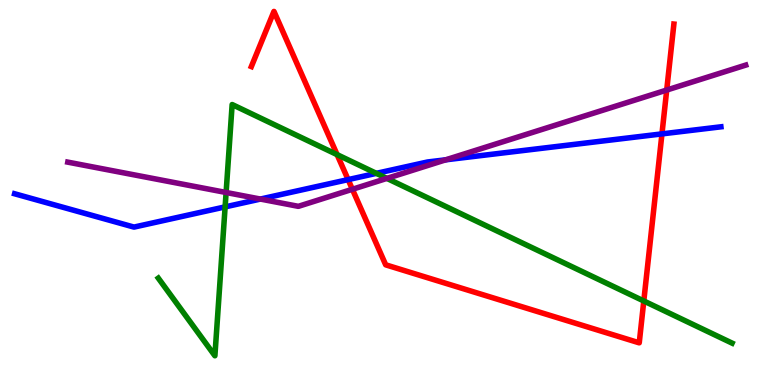[{'lines': ['blue', 'red'], 'intersections': [{'x': 4.49, 'y': 5.33}, {'x': 8.54, 'y': 6.52}]}, {'lines': ['green', 'red'], 'intersections': [{'x': 4.35, 'y': 5.98}, {'x': 8.31, 'y': 2.18}]}, {'lines': ['purple', 'red'], 'intersections': [{'x': 4.55, 'y': 5.08}, {'x': 8.6, 'y': 7.66}]}, {'lines': ['blue', 'green'], 'intersections': [{'x': 2.9, 'y': 4.63}, {'x': 4.86, 'y': 5.5}]}, {'lines': ['blue', 'purple'], 'intersections': [{'x': 3.36, 'y': 4.83}, {'x': 5.75, 'y': 5.85}]}, {'lines': ['green', 'purple'], 'intersections': [{'x': 2.92, 'y': 5.0}, {'x': 4.99, 'y': 5.37}]}]